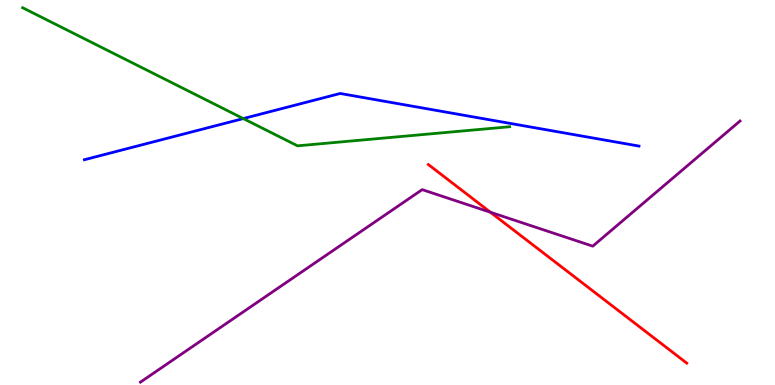[{'lines': ['blue', 'red'], 'intersections': []}, {'lines': ['green', 'red'], 'intersections': []}, {'lines': ['purple', 'red'], 'intersections': [{'x': 6.33, 'y': 4.49}]}, {'lines': ['blue', 'green'], 'intersections': [{'x': 3.14, 'y': 6.92}]}, {'lines': ['blue', 'purple'], 'intersections': []}, {'lines': ['green', 'purple'], 'intersections': []}]